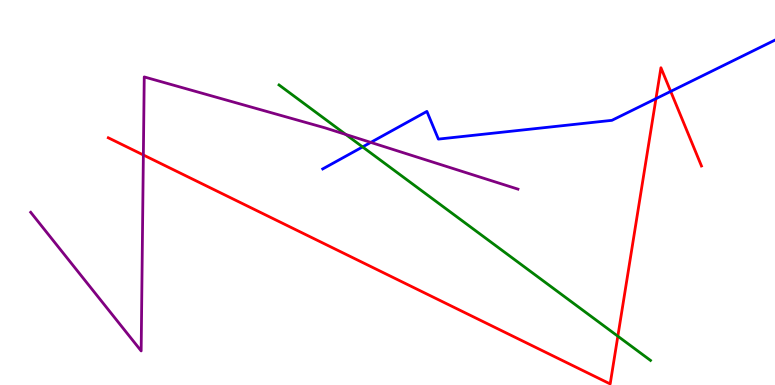[{'lines': ['blue', 'red'], 'intersections': [{'x': 8.46, 'y': 7.44}, {'x': 8.65, 'y': 7.63}]}, {'lines': ['green', 'red'], 'intersections': [{'x': 7.97, 'y': 1.27}]}, {'lines': ['purple', 'red'], 'intersections': [{'x': 1.85, 'y': 5.97}]}, {'lines': ['blue', 'green'], 'intersections': [{'x': 4.68, 'y': 6.18}]}, {'lines': ['blue', 'purple'], 'intersections': [{'x': 4.78, 'y': 6.3}]}, {'lines': ['green', 'purple'], 'intersections': [{'x': 4.46, 'y': 6.51}]}]